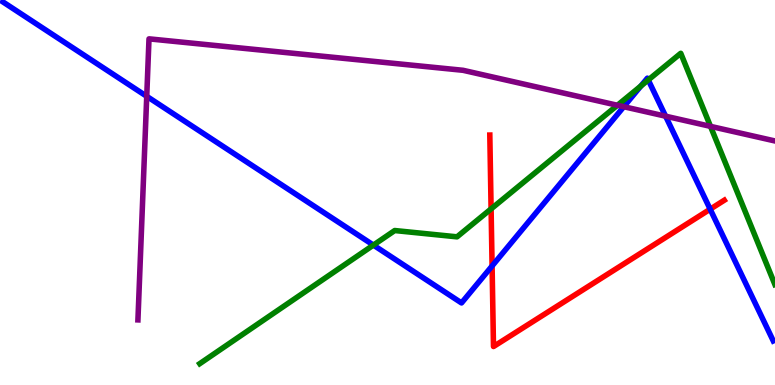[{'lines': ['blue', 'red'], 'intersections': [{'x': 6.35, 'y': 3.09}, {'x': 9.16, 'y': 4.57}]}, {'lines': ['green', 'red'], 'intersections': [{'x': 6.34, 'y': 4.57}]}, {'lines': ['purple', 'red'], 'intersections': []}, {'lines': ['blue', 'green'], 'intersections': [{'x': 4.82, 'y': 3.63}, {'x': 8.27, 'y': 7.77}, {'x': 8.36, 'y': 7.92}]}, {'lines': ['blue', 'purple'], 'intersections': [{'x': 1.89, 'y': 7.5}, {'x': 8.05, 'y': 7.23}, {'x': 8.59, 'y': 6.98}]}, {'lines': ['green', 'purple'], 'intersections': [{'x': 7.97, 'y': 7.27}, {'x': 9.17, 'y': 6.72}]}]